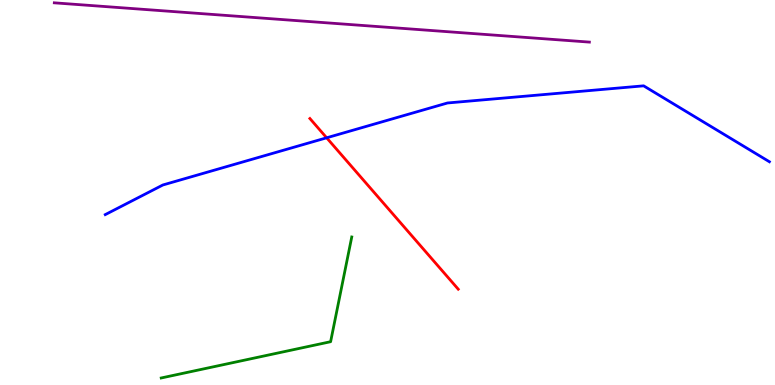[{'lines': ['blue', 'red'], 'intersections': [{'x': 4.21, 'y': 6.42}]}, {'lines': ['green', 'red'], 'intersections': []}, {'lines': ['purple', 'red'], 'intersections': []}, {'lines': ['blue', 'green'], 'intersections': []}, {'lines': ['blue', 'purple'], 'intersections': []}, {'lines': ['green', 'purple'], 'intersections': []}]